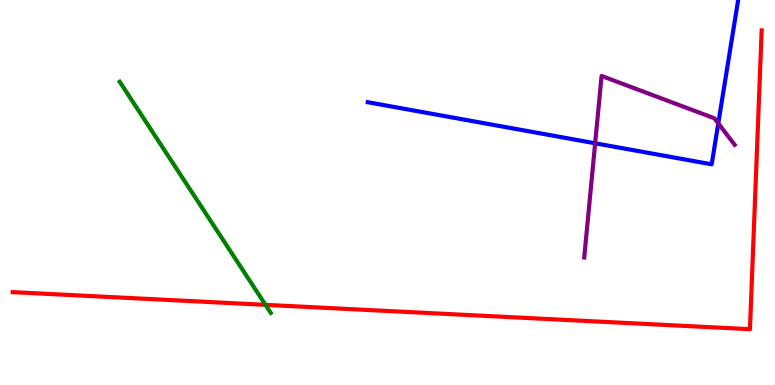[{'lines': ['blue', 'red'], 'intersections': []}, {'lines': ['green', 'red'], 'intersections': [{'x': 3.43, 'y': 2.08}]}, {'lines': ['purple', 'red'], 'intersections': []}, {'lines': ['blue', 'green'], 'intersections': []}, {'lines': ['blue', 'purple'], 'intersections': [{'x': 7.68, 'y': 6.28}, {'x': 9.27, 'y': 6.8}]}, {'lines': ['green', 'purple'], 'intersections': []}]